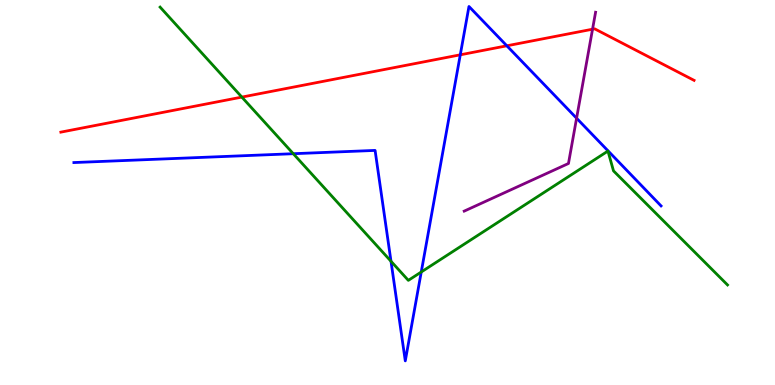[{'lines': ['blue', 'red'], 'intersections': [{'x': 5.94, 'y': 8.58}, {'x': 6.54, 'y': 8.81}]}, {'lines': ['green', 'red'], 'intersections': [{'x': 3.12, 'y': 7.48}]}, {'lines': ['purple', 'red'], 'intersections': [{'x': 7.65, 'y': 9.24}]}, {'lines': ['blue', 'green'], 'intersections': [{'x': 3.78, 'y': 6.01}, {'x': 5.05, 'y': 3.21}, {'x': 5.44, 'y': 2.94}]}, {'lines': ['blue', 'purple'], 'intersections': [{'x': 7.44, 'y': 6.93}]}, {'lines': ['green', 'purple'], 'intersections': []}]